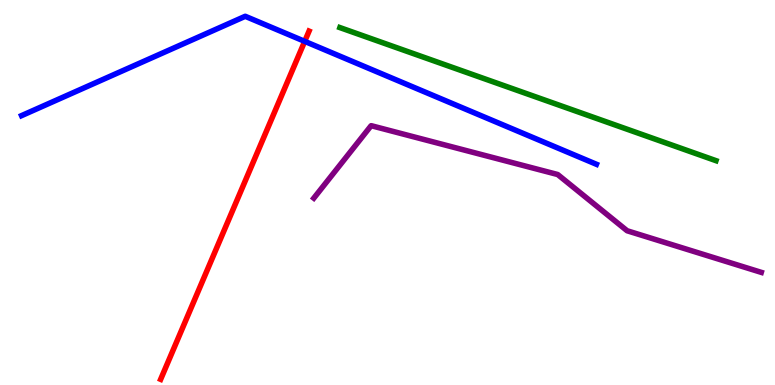[{'lines': ['blue', 'red'], 'intersections': [{'x': 3.93, 'y': 8.93}]}, {'lines': ['green', 'red'], 'intersections': []}, {'lines': ['purple', 'red'], 'intersections': []}, {'lines': ['blue', 'green'], 'intersections': []}, {'lines': ['blue', 'purple'], 'intersections': []}, {'lines': ['green', 'purple'], 'intersections': []}]